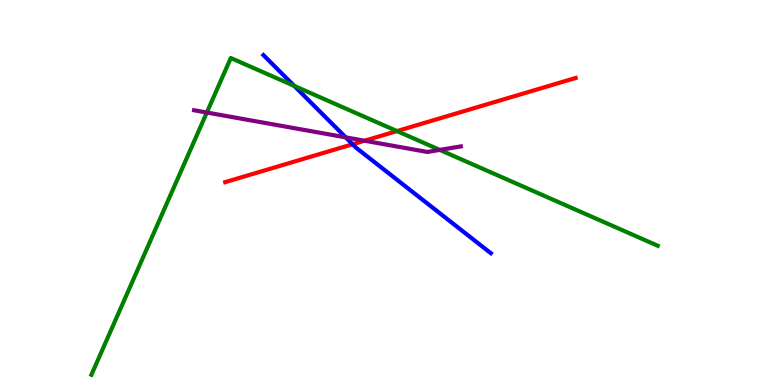[{'lines': ['blue', 'red'], 'intersections': [{'x': 4.55, 'y': 6.25}]}, {'lines': ['green', 'red'], 'intersections': [{'x': 5.12, 'y': 6.6}]}, {'lines': ['purple', 'red'], 'intersections': [{'x': 4.7, 'y': 6.34}]}, {'lines': ['blue', 'green'], 'intersections': [{'x': 3.8, 'y': 7.77}]}, {'lines': ['blue', 'purple'], 'intersections': [{'x': 4.46, 'y': 6.43}]}, {'lines': ['green', 'purple'], 'intersections': [{'x': 2.67, 'y': 7.08}, {'x': 5.67, 'y': 6.11}]}]